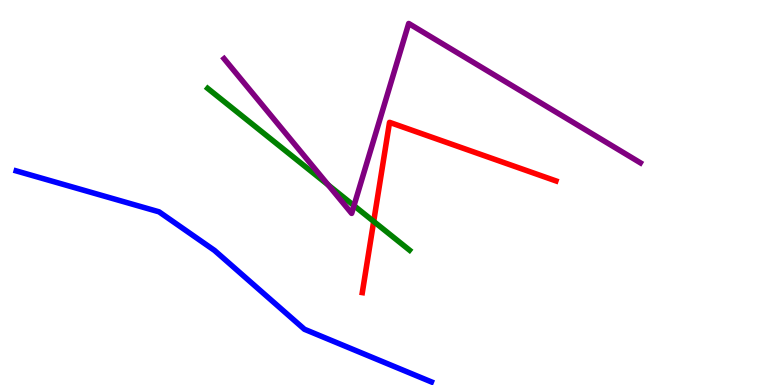[{'lines': ['blue', 'red'], 'intersections': []}, {'lines': ['green', 'red'], 'intersections': [{'x': 4.82, 'y': 4.25}]}, {'lines': ['purple', 'red'], 'intersections': []}, {'lines': ['blue', 'green'], 'intersections': []}, {'lines': ['blue', 'purple'], 'intersections': []}, {'lines': ['green', 'purple'], 'intersections': [{'x': 4.24, 'y': 5.19}, {'x': 4.57, 'y': 4.66}]}]